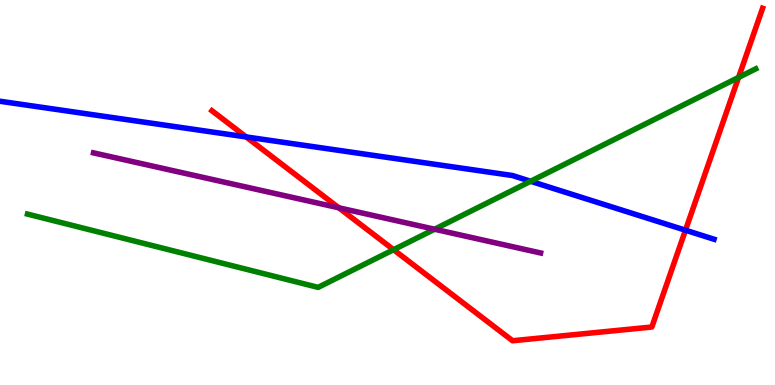[{'lines': ['blue', 'red'], 'intersections': [{'x': 3.18, 'y': 6.44}, {'x': 8.84, 'y': 4.02}]}, {'lines': ['green', 'red'], 'intersections': [{'x': 5.08, 'y': 3.51}, {'x': 9.53, 'y': 7.99}]}, {'lines': ['purple', 'red'], 'intersections': [{'x': 4.37, 'y': 4.6}]}, {'lines': ['blue', 'green'], 'intersections': [{'x': 6.85, 'y': 5.29}]}, {'lines': ['blue', 'purple'], 'intersections': []}, {'lines': ['green', 'purple'], 'intersections': [{'x': 5.61, 'y': 4.05}]}]